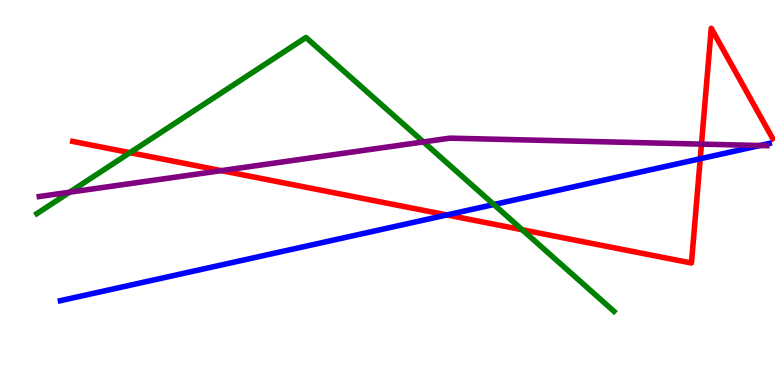[{'lines': ['blue', 'red'], 'intersections': [{'x': 5.77, 'y': 4.42}, {'x': 9.04, 'y': 5.88}]}, {'lines': ['green', 'red'], 'intersections': [{'x': 1.68, 'y': 6.03}, {'x': 6.74, 'y': 4.03}]}, {'lines': ['purple', 'red'], 'intersections': [{'x': 2.86, 'y': 5.57}, {'x': 9.05, 'y': 6.26}]}, {'lines': ['blue', 'green'], 'intersections': [{'x': 6.37, 'y': 4.69}]}, {'lines': ['blue', 'purple'], 'intersections': [{'x': 9.81, 'y': 6.22}]}, {'lines': ['green', 'purple'], 'intersections': [{'x': 0.897, 'y': 5.01}, {'x': 5.46, 'y': 6.31}]}]